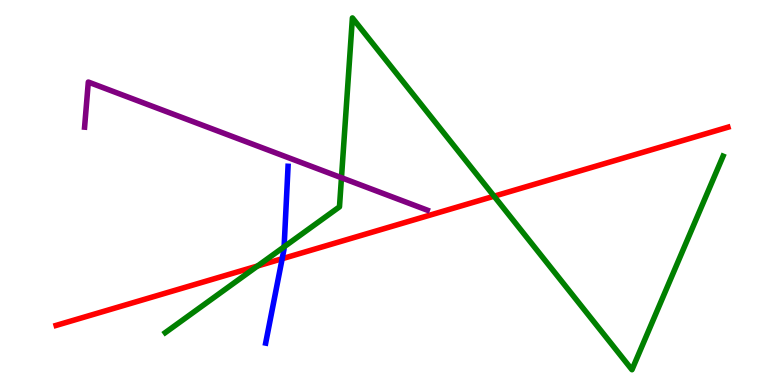[{'lines': ['blue', 'red'], 'intersections': [{'x': 3.64, 'y': 3.28}]}, {'lines': ['green', 'red'], 'intersections': [{'x': 3.32, 'y': 3.09}, {'x': 6.38, 'y': 4.9}]}, {'lines': ['purple', 'red'], 'intersections': []}, {'lines': ['blue', 'green'], 'intersections': [{'x': 3.67, 'y': 3.59}]}, {'lines': ['blue', 'purple'], 'intersections': []}, {'lines': ['green', 'purple'], 'intersections': [{'x': 4.41, 'y': 5.38}]}]